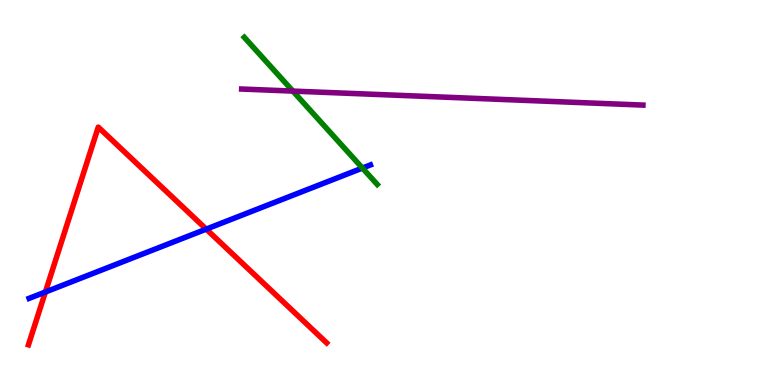[{'lines': ['blue', 'red'], 'intersections': [{'x': 0.586, 'y': 2.42}, {'x': 2.66, 'y': 4.05}]}, {'lines': ['green', 'red'], 'intersections': []}, {'lines': ['purple', 'red'], 'intersections': []}, {'lines': ['blue', 'green'], 'intersections': [{'x': 4.68, 'y': 5.63}]}, {'lines': ['blue', 'purple'], 'intersections': []}, {'lines': ['green', 'purple'], 'intersections': [{'x': 3.78, 'y': 7.63}]}]